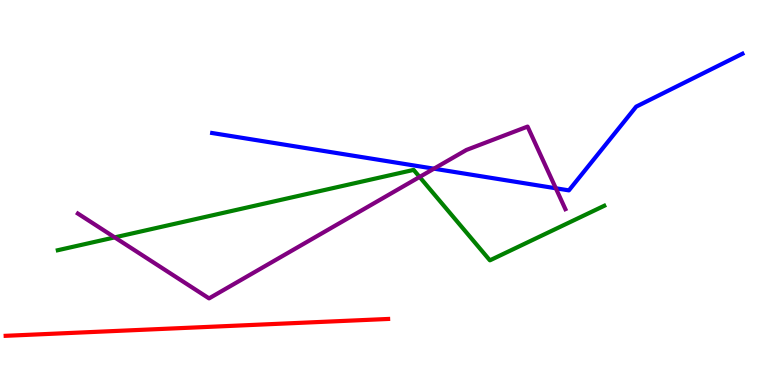[{'lines': ['blue', 'red'], 'intersections': []}, {'lines': ['green', 'red'], 'intersections': []}, {'lines': ['purple', 'red'], 'intersections': []}, {'lines': ['blue', 'green'], 'intersections': []}, {'lines': ['blue', 'purple'], 'intersections': [{'x': 5.6, 'y': 5.62}, {'x': 7.17, 'y': 5.11}]}, {'lines': ['green', 'purple'], 'intersections': [{'x': 1.48, 'y': 3.83}, {'x': 5.41, 'y': 5.4}]}]